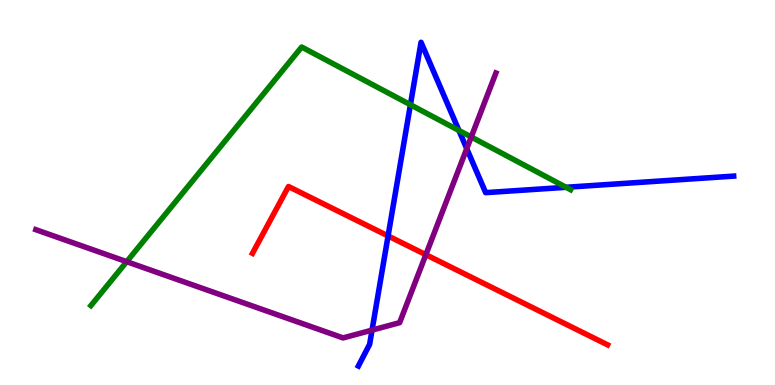[{'lines': ['blue', 'red'], 'intersections': [{'x': 5.01, 'y': 3.87}]}, {'lines': ['green', 'red'], 'intersections': []}, {'lines': ['purple', 'red'], 'intersections': [{'x': 5.49, 'y': 3.38}]}, {'lines': ['blue', 'green'], 'intersections': [{'x': 5.3, 'y': 7.28}, {'x': 5.92, 'y': 6.61}, {'x': 7.3, 'y': 5.14}]}, {'lines': ['blue', 'purple'], 'intersections': [{'x': 4.8, 'y': 1.43}, {'x': 6.02, 'y': 6.14}]}, {'lines': ['green', 'purple'], 'intersections': [{'x': 1.63, 'y': 3.2}, {'x': 6.08, 'y': 6.44}]}]